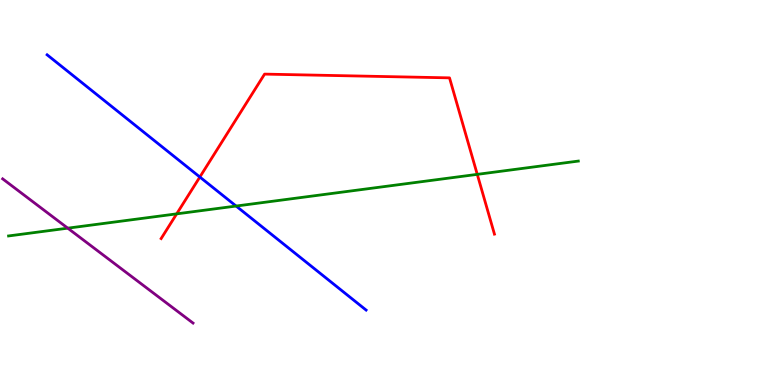[{'lines': ['blue', 'red'], 'intersections': [{'x': 2.58, 'y': 5.4}]}, {'lines': ['green', 'red'], 'intersections': [{'x': 2.28, 'y': 4.45}, {'x': 6.16, 'y': 5.47}]}, {'lines': ['purple', 'red'], 'intersections': []}, {'lines': ['blue', 'green'], 'intersections': [{'x': 3.05, 'y': 4.65}]}, {'lines': ['blue', 'purple'], 'intersections': []}, {'lines': ['green', 'purple'], 'intersections': [{'x': 0.874, 'y': 4.07}]}]